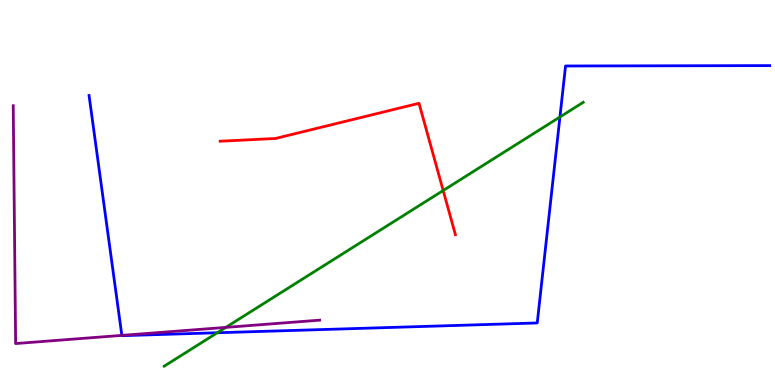[{'lines': ['blue', 'red'], 'intersections': []}, {'lines': ['green', 'red'], 'intersections': [{'x': 5.72, 'y': 5.05}]}, {'lines': ['purple', 'red'], 'intersections': []}, {'lines': ['blue', 'green'], 'intersections': [{'x': 2.8, 'y': 1.36}, {'x': 7.22, 'y': 6.96}]}, {'lines': ['blue', 'purple'], 'intersections': [{'x': 1.57, 'y': 1.29}]}, {'lines': ['green', 'purple'], 'intersections': [{'x': 2.91, 'y': 1.5}]}]